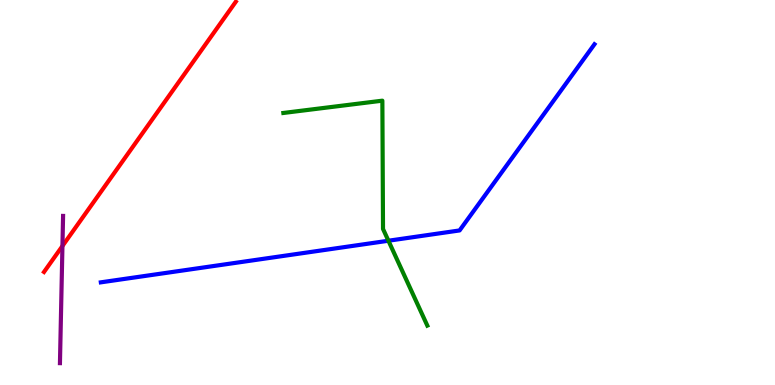[{'lines': ['blue', 'red'], 'intersections': []}, {'lines': ['green', 'red'], 'intersections': []}, {'lines': ['purple', 'red'], 'intersections': [{'x': 0.806, 'y': 3.61}]}, {'lines': ['blue', 'green'], 'intersections': [{'x': 5.01, 'y': 3.75}]}, {'lines': ['blue', 'purple'], 'intersections': []}, {'lines': ['green', 'purple'], 'intersections': []}]